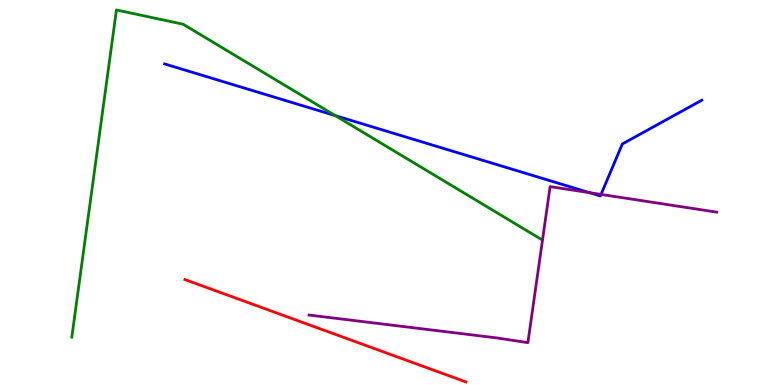[{'lines': ['blue', 'red'], 'intersections': []}, {'lines': ['green', 'red'], 'intersections': []}, {'lines': ['purple', 'red'], 'intersections': []}, {'lines': ['blue', 'green'], 'intersections': [{'x': 4.33, 'y': 7.0}]}, {'lines': ['blue', 'purple'], 'intersections': [{'x': 7.61, 'y': 5.0}, {'x': 7.76, 'y': 4.95}]}, {'lines': ['green', 'purple'], 'intersections': []}]